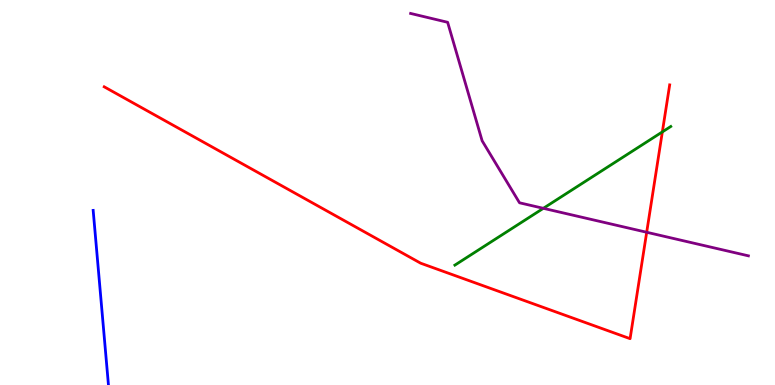[{'lines': ['blue', 'red'], 'intersections': []}, {'lines': ['green', 'red'], 'intersections': [{'x': 8.55, 'y': 6.57}]}, {'lines': ['purple', 'red'], 'intersections': [{'x': 8.34, 'y': 3.97}]}, {'lines': ['blue', 'green'], 'intersections': []}, {'lines': ['blue', 'purple'], 'intersections': []}, {'lines': ['green', 'purple'], 'intersections': [{'x': 7.01, 'y': 4.59}]}]